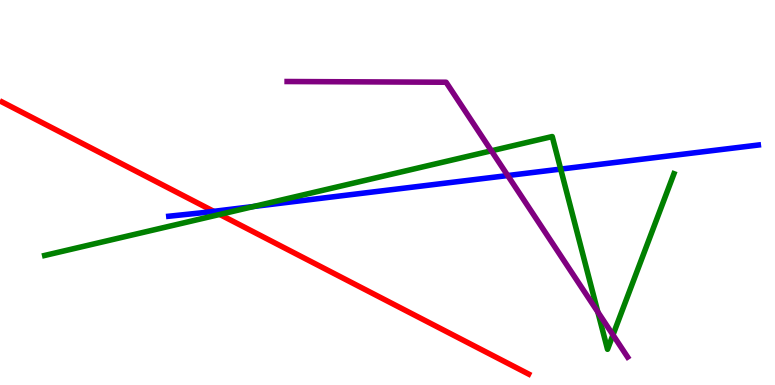[{'lines': ['blue', 'red'], 'intersections': [{'x': 2.76, 'y': 4.51}]}, {'lines': ['green', 'red'], 'intersections': [{'x': 2.84, 'y': 4.43}]}, {'lines': ['purple', 'red'], 'intersections': []}, {'lines': ['blue', 'green'], 'intersections': [{'x': 3.27, 'y': 4.64}, {'x': 7.23, 'y': 5.61}]}, {'lines': ['blue', 'purple'], 'intersections': [{'x': 6.55, 'y': 5.44}]}, {'lines': ['green', 'purple'], 'intersections': [{'x': 6.34, 'y': 6.08}, {'x': 7.71, 'y': 1.9}, {'x': 7.91, 'y': 1.3}]}]